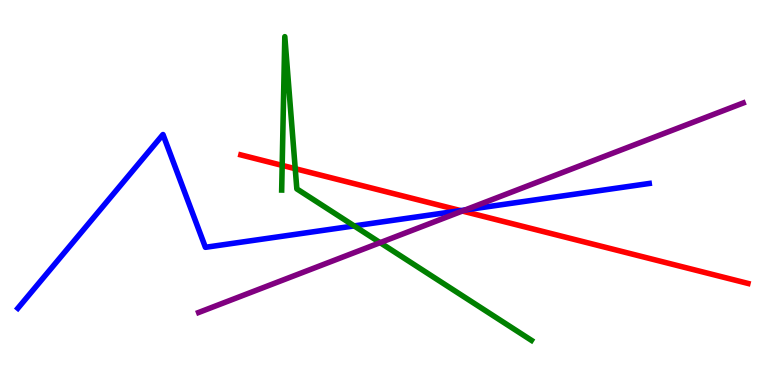[{'lines': ['blue', 'red'], 'intersections': [{'x': 5.94, 'y': 4.53}]}, {'lines': ['green', 'red'], 'intersections': [{'x': 3.64, 'y': 5.7}, {'x': 3.81, 'y': 5.62}]}, {'lines': ['purple', 'red'], 'intersections': [{'x': 5.97, 'y': 4.52}]}, {'lines': ['blue', 'green'], 'intersections': [{'x': 4.57, 'y': 4.13}]}, {'lines': ['blue', 'purple'], 'intersections': [{'x': 6.0, 'y': 4.55}]}, {'lines': ['green', 'purple'], 'intersections': [{'x': 4.9, 'y': 3.7}]}]